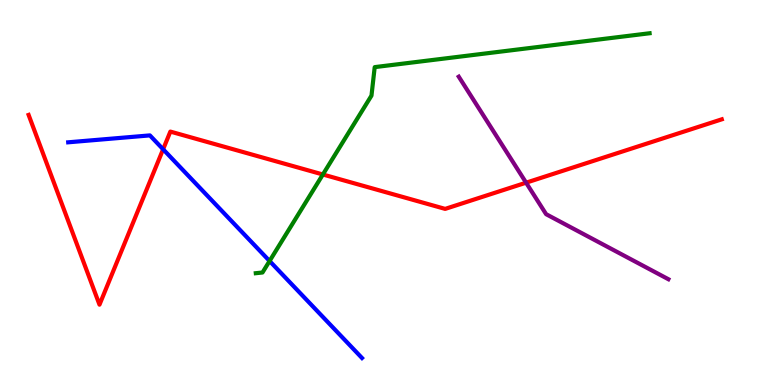[{'lines': ['blue', 'red'], 'intersections': [{'x': 2.1, 'y': 6.12}]}, {'lines': ['green', 'red'], 'intersections': [{'x': 4.17, 'y': 5.47}]}, {'lines': ['purple', 'red'], 'intersections': [{'x': 6.79, 'y': 5.25}]}, {'lines': ['blue', 'green'], 'intersections': [{'x': 3.48, 'y': 3.22}]}, {'lines': ['blue', 'purple'], 'intersections': []}, {'lines': ['green', 'purple'], 'intersections': []}]